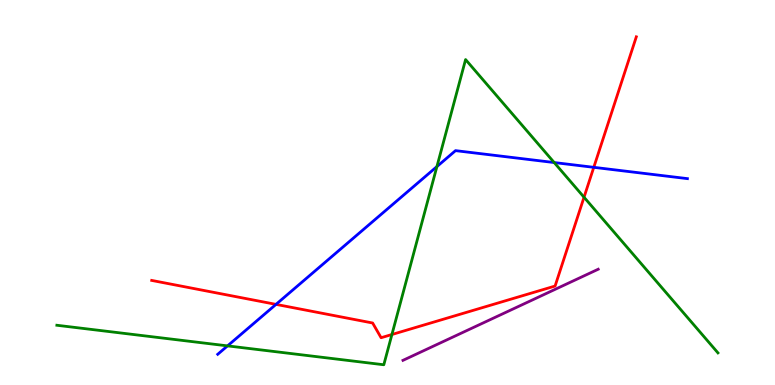[{'lines': ['blue', 'red'], 'intersections': [{'x': 3.56, 'y': 2.09}, {'x': 7.66, 'y': 5.65}]}, {'lines': ['green', 'red'], 'intersections': [{'x': 5.06, 'y': 1.31}, {'x': 7.54, 'y': 4.88}]}, {'lines': ['purple', 'red'], 'intersections': []}, {'lines': ['blue', 'green'], 'intersections': [{'x': 2.94, 'y': 1.02}, {'x': 5.64, 'y': 5.67}, {'x': 7.15, 'y': 5.78}]}, {'lines': ['blue', 'purple'], 'intersections': []}, {'lines': ['green', 'purple'], 'intersections': []}]